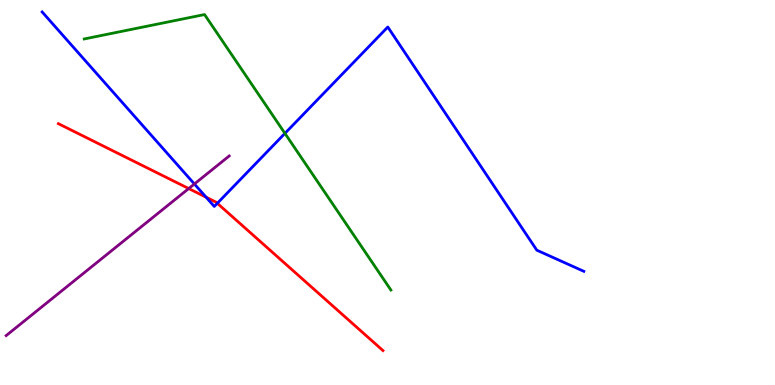[{'lines': ['blue', 'red'], 'intersections': [{'x': 2.66, 'y': 4.88}, {'x': 2.8, 'y': 4.72}]}, {'lines': ['green', 'red'], 'intersections': []}, {'lines': ['purple', 'red'], 'intersections': [{'x': 2.44, 'y': 5.1}]}, {'lines': ['blue', 'green'], 'intersections': [{'x': 3.68, 'y': 6.54}]}, {'lines': ['blue', 'purple'], 'intersections': [{'x': 2.51, 'y': 5.22}]}, {'lines': ['green', 'purple'], 'intersections': []}]